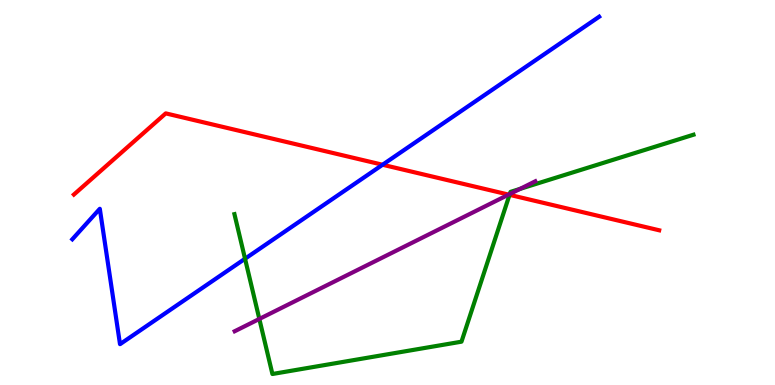[{'lines': ['blue', 'red'], 'intersections': [{'x': 4.94, 'y': 5.72}]}, {'lines': ['green', 'red'], 'intersections': [{'x': 6.57, 'y': 4.94}]}, {'lines': ['purple', 'red'], 'intersections': [{'x': 6.56, 'y': 4.95}]}, {'lines': ['blue', 'green'], 'intersections': [{'x': 3.16, 'y': 3.28}]}, {'lines': ['blue', 'purple'], 'intersections': []}, {'lines': ['green', 'purple'], 'intersections': [{'x': 3.35, 'y': 1.72}, {'x': 6.58, 'y': 4.96}, {'x': 6.71, 'y': 5.09}]}]